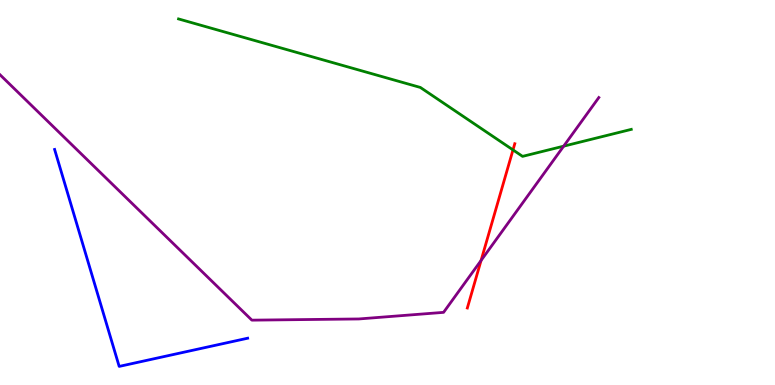[{'lines': ['blue', 'red'], 'intersections': []}, {'lines': ['green', 'red'], 'intersections': [{'x': 6.62, 'y': 6.11}]}, {'lines': ['purple', 'red'], 'intersections': [{'x': 6.21, 'y': 3.23}]}, {'lines': ['blue', 'green'], 'intersections': []}, {'lines': ['blue', 'purple'], 'intersections': []}, {'lines': ['green', 'purple'], 'intersections': [{'x': 7.27, 'y': 6.2}]}]